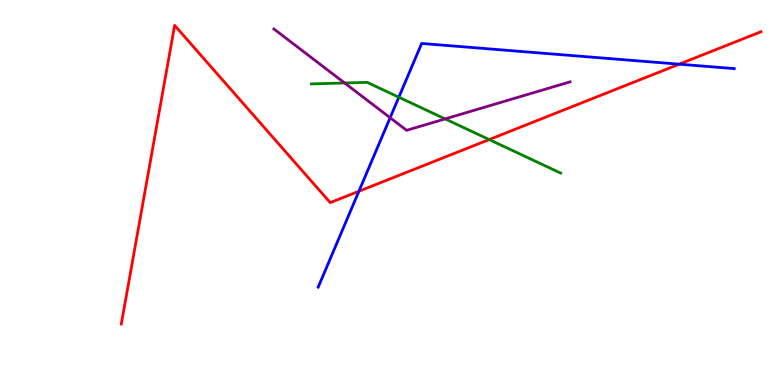[{'lines': ['blue', 'red'], 'intersections': [{'x': 4.63, 'y': 5.03}, {'x': 8.76, 'y': 8.33}]}, {'lines': ['green', 'red'], 'intersections': [{'x': 6.31, 'y': 6.37}]}, {'lines': ['purple', 'red'], 'intersections': []}, {'lines': ['blue', 'green'], 'intersections': [{'x': 5.15, 'y': 7.48}]}, {'lines': ['blue', 'purple'], 'intersections': [{'x': 5.03, 'y': 6.94}]}, {'lines': ['green', 'purple'], 'intersections': [{'x': 4.45, 'y': 7.84}, {'x': 5.74, 'y': 6.91}]}]